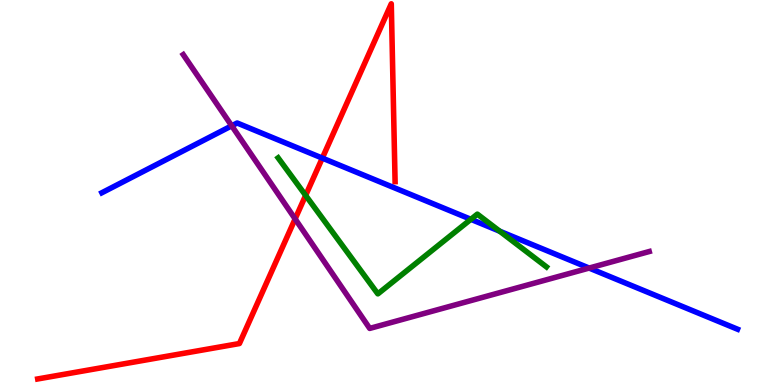[{'lines': ['blue', 'red'], 'intersections': [{'x': 4.16, 'y': 5.89}]}, {'lines': ['green', 'red'], 'intersections': [{'x': 3.94, 'y': 4.92}]}, {'lines': ['purple', 'red'], 'intersections': [{'x': 3.81, 'y': 4.31}]}, {'lines': ['blue', 'green'], 'intersections': [{'x': 6.08, 'y': 4.3}, {'x': 6.45, 'y': 3.99}]}, {'lines': ['blue', 'purple'], 'intersections': [{'x': 2.99, 'y': 6.73}, {'x': 7.6, 'y': 3.04}]}, {'lines': ['green', 'purple'], 'intersections': []}]